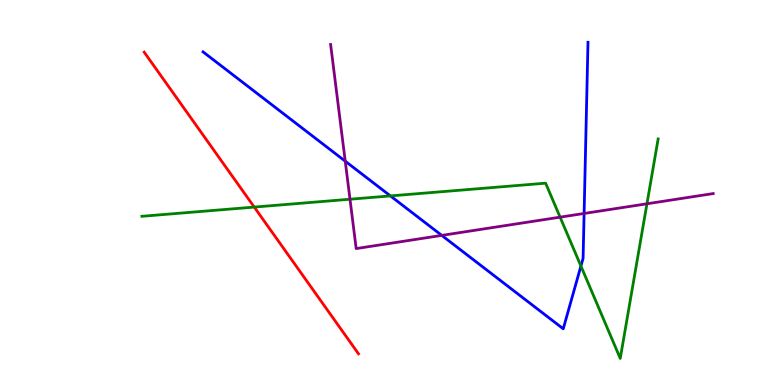[{'lines': ['blue', 'red'], 'intersections': []}, {'lines': ['green', 'red'], 'intersections': [{'x': 3.28, 'y': 4.62}]}, {'lines': ['purple', 'red'], 'intersections': []}, {'lines': ['blue', 'green'], 'intersections': [{'x': 5.04, 'y': 4.91}, {'x': 7.5, 'y': 3.09}]}, {'lines': ['blue', 'purple'], 'intersections': [{'x': 4.45, 'y': 5.81}, {'x': 5.7, 'y': 3.89}, {'x': 7.54, 'y': 4.46}]}, {'lines': ['green', 'purple'], 'intersections': [{'x': 4.52, 'y': 4.83}, {'x': 7.23, 'y': 4.36}, {'x': 8.35, 'y': 4.71}]}]